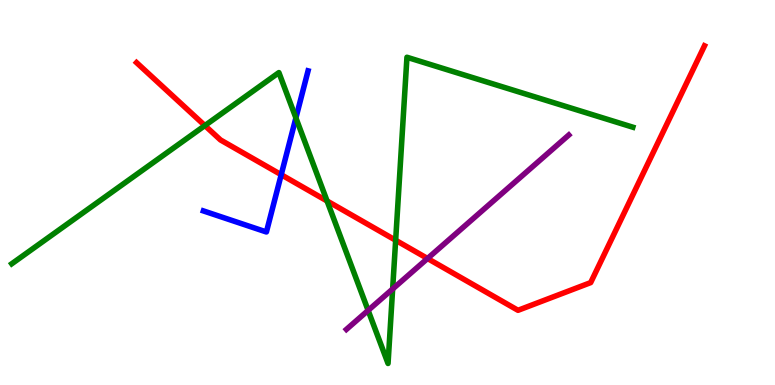[{'lines': ['blue', 'red'], 'intersections': [{'x': 3.63, 'y': 5.46}]}, {'lines': ['green', 'red'], 'intersections': [{'x': 2.64, 'y': 6.74}, {'x': 4.22, 'y': 4.78}, {'x': 5.11, 'y': 3.76}]}, {'lines': ['purple', 'red'], 'intersections': [{'x': 5.52, 'y': 3.29}]}, {'lines': ['blue', 'green'], 'intersections': [{'x': 3.82, 'y': 6.94}]}, {'lines': ['blue', 'purple'], 'intersections': []}, {'lines': ['green', 'purple'], 'intersections': [{'x': 4.75, 'y': 1.94}, {'x': 5.07, 'y': 2.49}]}]